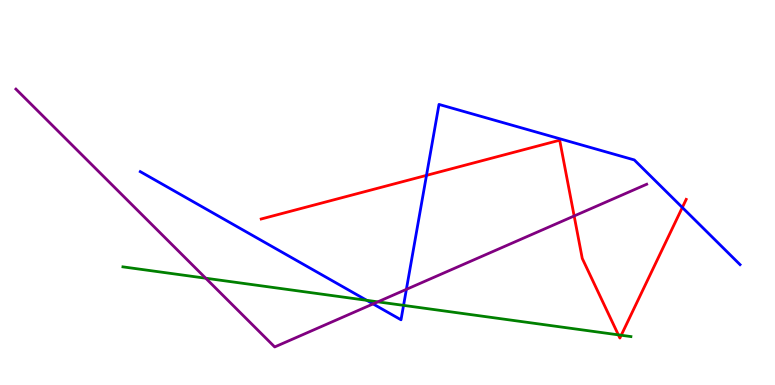[{'lines': ['blue', 'red'], 'intersections': [{'x': 5.5, 'y': 5.45}, {'x': 8.8, 'y': 4.61}]}, {'lines': ['green', 'red'], 'intersections': [{'x': 7.98, 'y': 1.3}, {'x': 8.02, 'y': 1.29}]}, {'lines': ['purple', 'red'], 'intersections': [{'x': 7.41, 'y': 4.39}]}, {'lines': ['blue', 'green'], 'intersections': [{'x': 4.73, 'y': 2.2}, {'x': 5.21, 'y': 2.07}]}, {'lines': ['blue', 'purple'], 'intersections': [{'x': 4.81, 'y': 2.11}, {'x': 5.24, 'y': 2.48}]}, {'lines': ['green', 'purple'], 'intersections': [{'x': 2.65, 'y': 2.77}, {'x': 4.88, 'y': 2.16}]}]